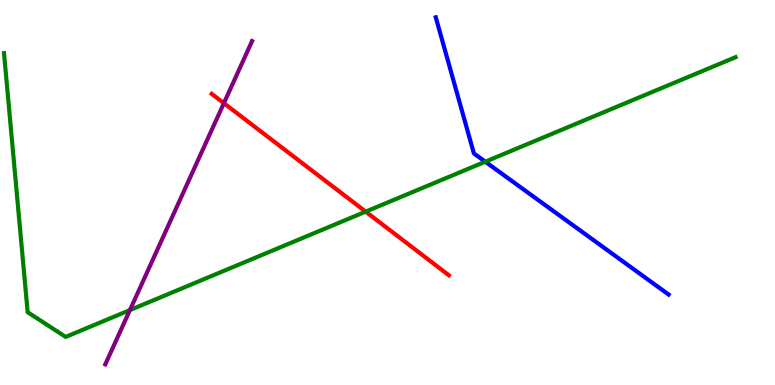[{'lines': ['blue', 'red'], 'intersections': []}, {'lines': ['green', 'red'], 'intersections': [{'x': 4.72, 'y': 4.5}]}, {'lines': ['purple', 'red'], 'intersections': [{'x': 2.89, 'y': 7.32}]}, {'lines': ['blue', 'green'], 'intersections': [{'x': 6.26, 'y': 5.8}]}, {'lines': ['blue', 'purple'], 'intersections': []}, {'lines': ['green', 'purple'], 'intersections': [{'x': 1.68, 'y': 1.95}]}]